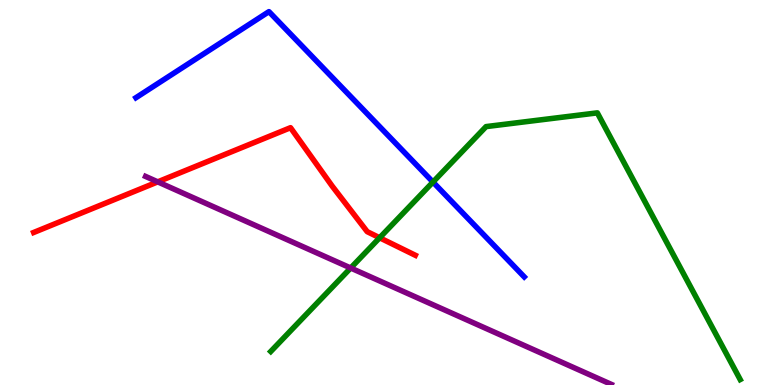[{'lines': ['blue', 'red'], 'intersections': []}, {'lines': ['green', 'red'], 'intersections': [{'x': 4.9, 'y': 3.82}]}, {'lines': ['purple', 'red'], 'intersections': [{'x': 2.04, 'y': 5.28}]}, {'lines': ['blue', 'green'], 'intersections': [{'x': 5.59, 'y': 5.27}]}, {'lines': ['blue', 'purple'], 'intersections': []}, {'lines': ['green', 'purple'], 'intersections': [{'x': 4.52, 'y': 3.04}]}]